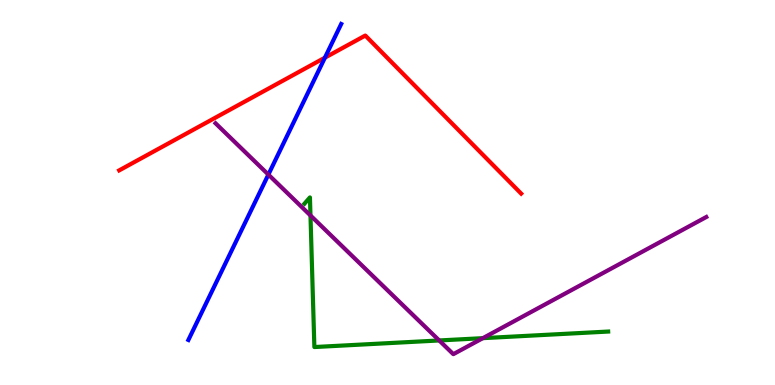[{'lines': ['blue', 'red'], 'intersections': [{'x': 4.19, 'y': 8.5}]}, {'lines': ['green', 'red'], 'intersections': []}, {'lines': ['purple', 'red'], 'intersections': []}, {'lines': ['blue', 'green'], 'intersections': []}, {'lines': ['blue', 'purple'], 'intersections': [{'x': 3.46, 'y': 5.47}]}, {'lines': ['green', 'purple'], 'intersections': [{'x': 4.01, 'y': 4.4}, {'x': 5.67, 'y': 1.16}, {'x': 6.23, 'y': 1.22}]}]